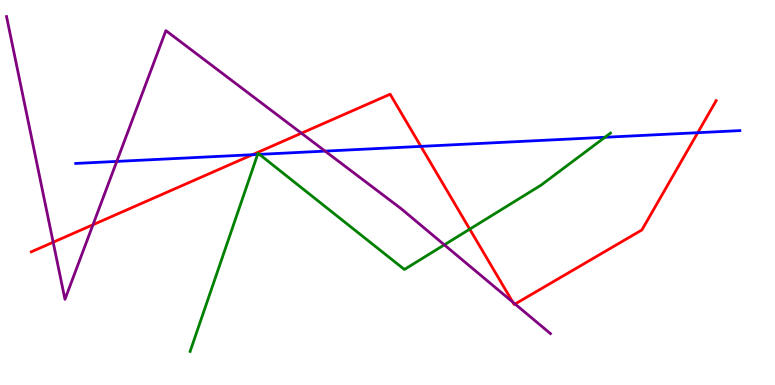[{'lines': ['blue', 'red'], 'intersections': [{'x': 3.26, 'y': 5.98}, {'x': 5.43, 'y': 6.2}, {'x': 9.0, 'y': 6.55}]}, {'lines': ['green', 'red'], 'intersections': [{'x': 6.06, 'y': 4.05}]}, {'lines': ['purple', 'red'], 'intersections': [{'x': 0.686, 'y': 3.71}, {'x': 1.2, 'y': 4.16}, {'x': 3.89, 'y': 6.54}, {'x': 6.62, 'y': 2.15}, {'x': 6.65, 'y': 2.1}]}, {'lines': ['blue', 'green'], 'intersections': [{'x': 3.32, 'y': 5.99}, {'x': 3.35, 'y': 5.99}, {'x': 7.81, 'y': 6.43}]}, {'lines': ['blue', 'purple'], 'intersections': [{'x': 1.51, 'y': 5.81}, {'x': 4.19, 'y': 6.07}]}, {'lines': ['green', 'purple'], 'intersections': [{'x': 5.73, 'y': 3.64}]}]